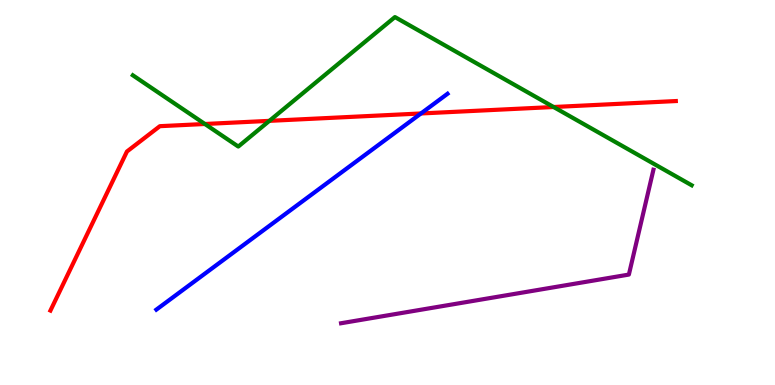[{'lines': ['blue', 'red'], 'intersections': [{'x': 5.43, 'y': 7.05}]}, {'lines': ['green', 'red'], 'intersections': [{'x': 2.64, 'y': 6.78}, {'x': 3.48, 'y': 6.86}, {'x': 7.14, 'y': 7.22}]}, {'lines': ['purple', 'red'], 'intersections': []}, {'lines': ['blue', 'green'], 'intersections': []}, {'lines': ['blue', 'purple'], 'intersections': []}, {'lines': ['green', 'purple'], 'intersections': []}]